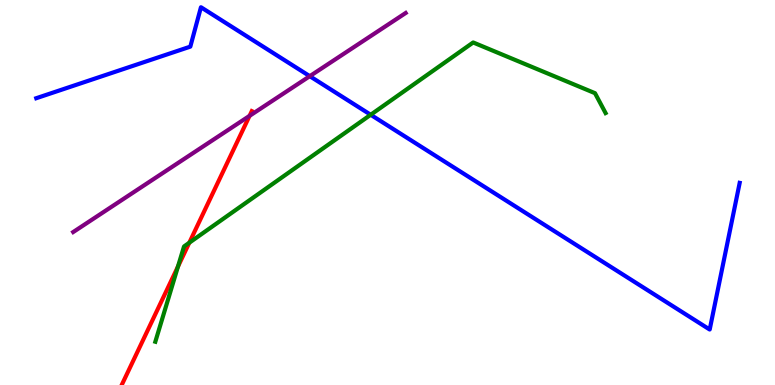[{'lines': ['blue', 'red'], 'intersections': []}, {'lines': ['green', 'red'], 'intersections': [{'x': 2.3, 'y': 3.08}, {'x': 2.44, 'y': 3.7}]}, {'lines': ['purple', 'red'], 'intersections': [{'x': 3.22, 'y': 6.99}]}, {'lines': ['blue', 'green'], 'intersections': [{'x': 4.78, 'y': 7.02}]}, {'lines': ['blue', 'purple'], 'intersections': [{'x': 4.0, 'y': 8.02}]}, {'lines': ['green', 'purple'], 'intersections': []}]